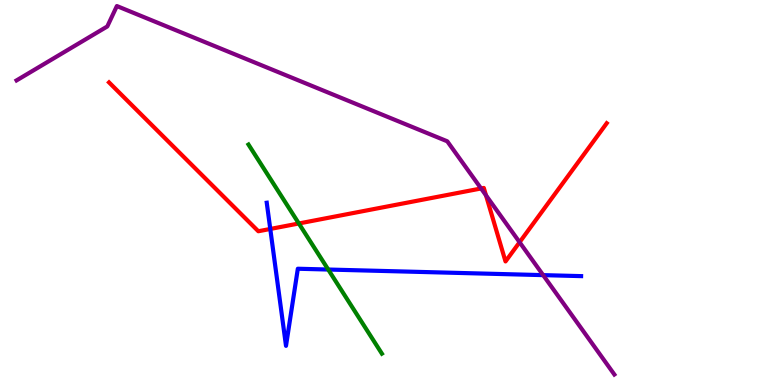[{'lines': ['blue', 'red'], 'intersections': [{'x': 3.49, 'y': 4.05}]}, {'lines': ['green', 'red'], 'intersections': [{'x': 3.86, 'y': 4.2}]}, {'lines': ['purple', 'red'], 'intersections': [{'x': 6.21, 'y': 5.1}, {'x': 6.27, 'y': 4.93}, {'x': 6.7, 'y': 3.71}]}, {'lines': ['blue', 'green'], 'intersections': [{'x': 4.24, 'y': 3.0}]}, {'lines': ['blue', 'purple'], 'intersections': [{'x': 7.01, 'y': 2.85}]}, {'lines': ['green', 'purple'], 'intersections': []}]